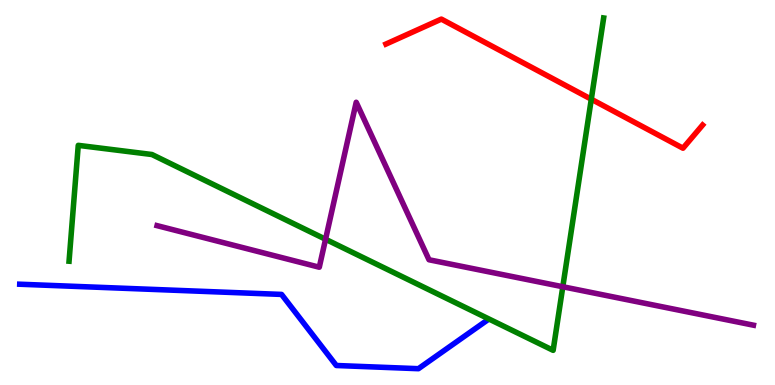[{'lines': ['blue', 'red'], 'intersections': []}, {'lines': ['green', 'red'], 'intersections': [{'x': 7.63, 'y': 7.42}]}, {'lines': ['purple', 'red'], 'intersections': []}, {'lines': ['blue', 'green'], 'intersections': []}, {'lines': ['blue', 'purple'], 'intersections': []}, {'lines': ['green', 'purple'], 'intersections': [{'x': 4.2, 'y': 3.79}, {'x': 7.26, 'y': 2.55}]}]